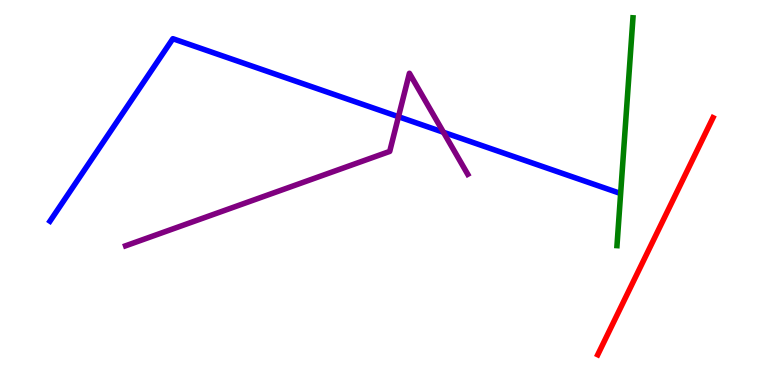[{'lines': ['blue', 'red'], 'intersections': []}, {'lines': ['green', 'red'], 'intersections': []}, {'lines': ['purple', 'red'], 'intersections': []}, {'lines': ['blue', 'green'], 'intersections': []}, {'lines': ['blue', 'purple'], 'intersections': [{'x': 5.14, 'y': 6.97}, {'x': 5.72, 'y': 6.56}]}, {'lines': ['green', 'purple'], 'intersections': []}]